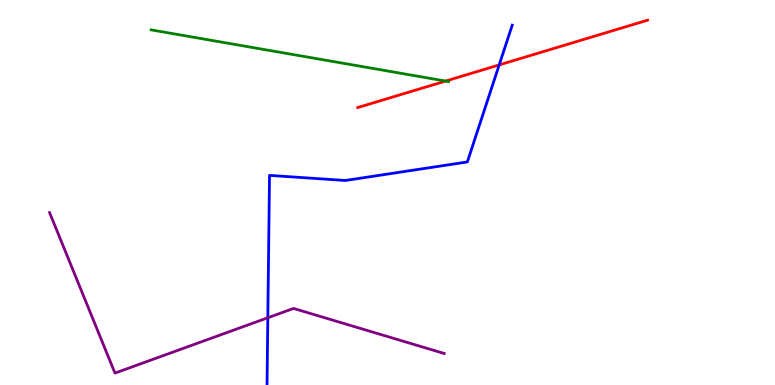[{'lines': ['blue', 'red'], 'intersections': [{'x': 6.44, 'y': 8.31}]}, {'lines': ['green', 'red'], 'intersections': [{'x': 5.75, 'y': 7.89}]}, {'lines': ['purple', 'red'], 'intersections': []}, {'lines': ['blue', 'green'], 'intersections': []}, {'lines': ['blue', 'purple'], 'intersections': [{'x': 3.46, 'y': 1.75}]}, {'lines': ['green', 'purple'], 'intersections': []}]